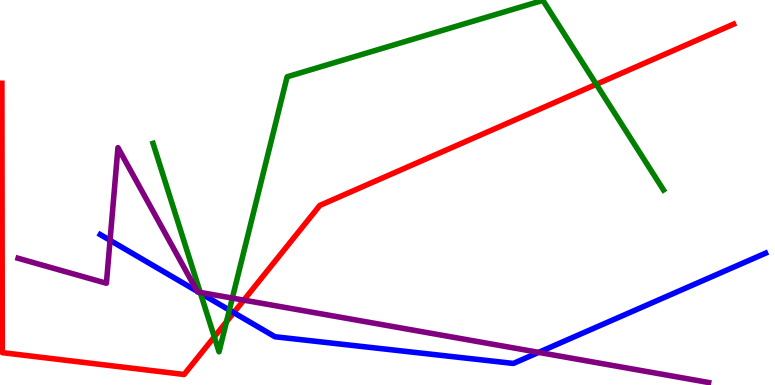[{'lines': ['blue', 'red'], 'intersections': [{'x': 3.02, 'y': 1.88}]}, {'lines': ['green', 'red'], 'intersections': [{'x': 2.77, 'y': 1.25}, {'x': 2.92, 'y': 1.64}, {'x': 7.69, 'y': 7.81}]}, {'lines': ['purple', 'red'], 'intersections': [{'x': 3.15, 'y': 2.2}]}, {'lines': ['blue', 'green'], 'intersections': [{'x': 2.59, 'y': 2.38}, {'x': 2.96, 'y': 1.95}]}, {'lines': ['blue', 'purple'], 'intersections': [{'x': 1.42, 'y': 3.76}, {'x': 2.54, 'y': 2.43}, {'x': 2.56, 'y': 2.41}, {'x': 6.95, 'y': 0.847}]}, {'lines': ['green', 'purple'], 'intersections': [{'x': 2.58, 'y': 2.41}, {'x': 3.0, 'y': 2.26}]}]